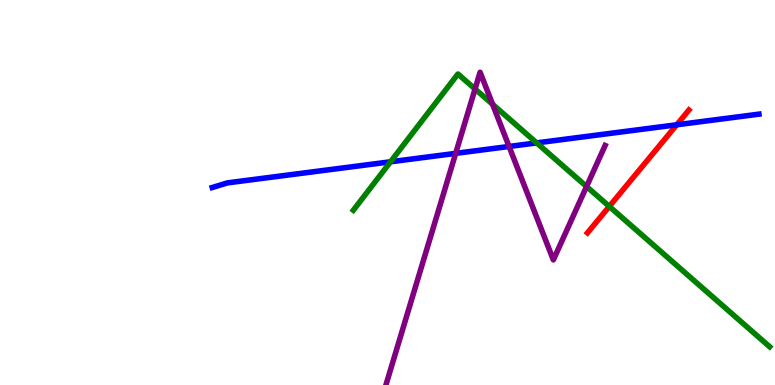[{'lines': ['blue', 'red'], 'intersections': [{'x': 8.73, 'y': 6.76}]}, {'lines': ['green', 'red'], 'intersections': [{'x': 7.86, 'y': 4.64}]}, {'lines': ['purple', 'red'], 'intersections': []}, {'lines': ['blue', 'green'], 'intersections': [{'x': 5.04, 'y': 5.8}, {'x': 6.92, 'y': 6.29}]}, {'lines': ['blue', 'purple'], 'intersections': [{'x': 5.88, 'y': 6.02}, {'x': 6.57, 'y': 6.2}]}, {'lines': ['green', 'purple'], 'intersections': [{'x': 6.13, 'y': 7.69}, {'x': 6.36, 'y': 7.29}, {'x': 7.57, 'y': 5.15}]}]